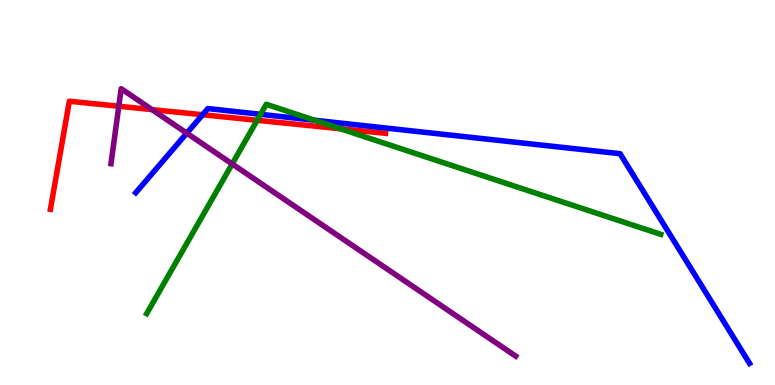[{'lines': ['blue', 'red'], 'intersections': [{'x': 2.61, 'y': 7.02}]}, {'lines': ['green', 'red'], 'intersections': [{'x': 3.32, 'y': 6.88}, {'x': 4.39, 'y': 6.66}]}, {'lines': ['purple', 'red'], 'intersections': [{'x': 1.53, 'y': 7.24}, {'x': 1.96, 'y': 7.15}]}, {'lines': ['blue', 'green'], 'intersections': [{'x': 3.36, 'y': 7.03}, {'x': 4.06, 'y': 6.88}]}, {'lines': ['blue', 'purple'], 'intersections': [{'x': 2.41, 'y': 6.54}]}, {'lines': ['green', 'purple'], 'intersections': [{'x': 3.0, 'y': 5.74}]}]